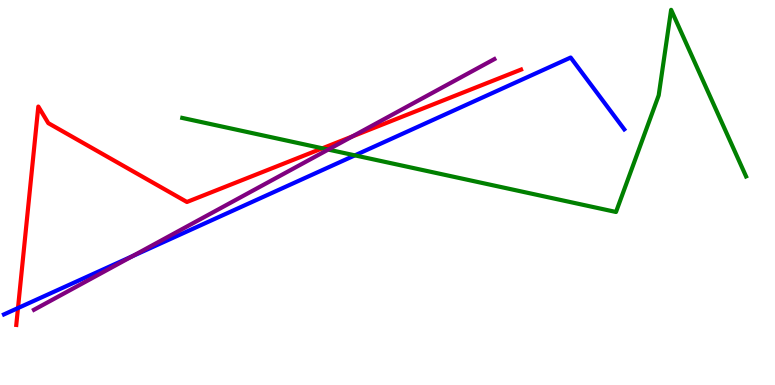[{'lines': ['blue', 'red'], 'intersections': [{'x': 0.232, 'y': 2.0}]}, {'lines': ['green', 'red'], 'intersections': [{'x': 4.16, 'y': 6.15}]}, {'lines': ['purple', 'red'], 'intersections': [{'x': 4.55, 'y': 6.46}]}, {'lines': ['blue', 'green'], 'intersections': [{'x': 4.58, 'y': 5.96}]}, {'lines': ['blue', 'purple'], 'intersections': [{'x': 1.71, 'y': 3.35}]}, {'lines': ['green', 'purple'], 'intersections': [{'x': 4.24, 'y': 6.11}]}]